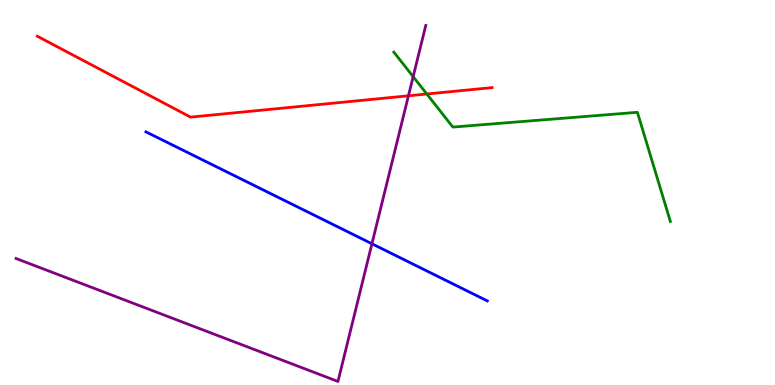[{'lines': ['blue', 'red'], 'intersections': []}, {'lines': ['green', 'red'], 'intersections': [{'x': 5.51, 'y': 7.56}]}, {'lines': ['purple', 'red'], 'intersections': [{'x': 5.27, 'y': 7.51}]}, {'lines': ['blue', 'green'], 'intersections': []}, {'lines': ['blue', 'purple'], 'intersections': [{'x': 4.8, 'y': 3.67}]}, {'lines': ['green', 'purple'], 'intersections': [{'x': 5.33, 'y': 8.01}]}]